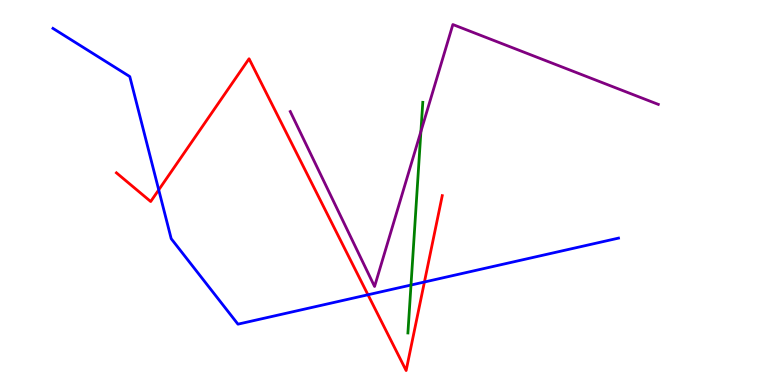[{'lines': ['blue', 'red'], 'intersections': [{'x': 2.05, 'y': 5.07}, {'x': 4.75, 'y': 2.34}, {'x': 5.48, 'y': 2.68}]}, {'lines': ['green', 'red'], 'intersections': []}, {'lines': ['purple', 'red'], 'intersections': []}, {'lines': ['blue', 'green'], 'intersections': [{'x': 5.3, 'y': 2.6}]}, {'lines': ['blue', 'purple'], 'intersections': []}, {'lines': ['green', 'purple'], 'intersections': [{'x': 5.43, 'y': 6.58}]}]